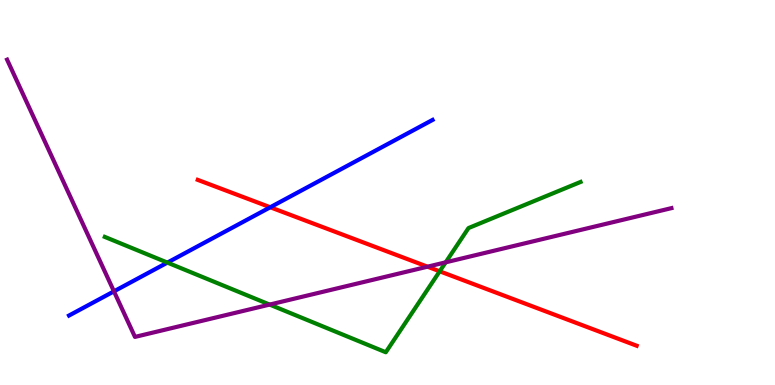[{'lines': ['blue', 'red'], 'intersections': [{'x': 3.49, 'y': 4.62}]}, {'lines': ['green', 'red'], 'intersections': [{'x': 5.67, 'y': 2.95}]}, {'lines': ['purple', 'red'], 'intersections': [{'x': 5.52, 'y': 3.07}]}, {'lines': ['blue', 'green'], 'intersections': [{'x': 2.16, 'y': 3.18}]}, {'lines': ['blue', 'purple'], 'intersections': [{'x': 1.47, 'y': 2.43}]}, {'lines': ['green', 'purple'], 'intersections': [{'x': 3.48, 'y': 2.09}, {'x': 5.75, 'y': 3.19}]}]